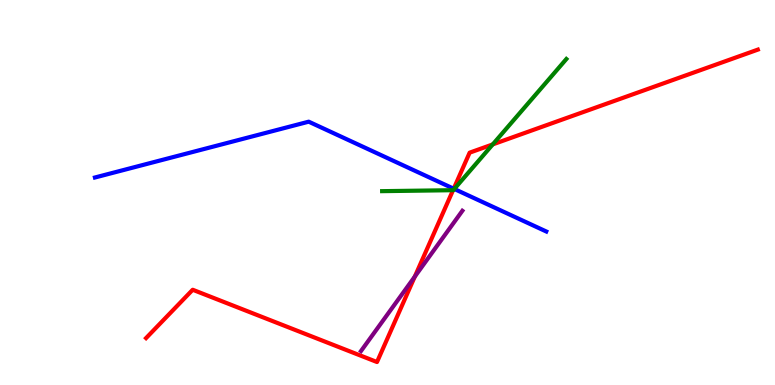[{'lines': ['blue', 'red'], 'intersections': [{'x': 5.85, 'y': 5.1}]}, {'lines': ['green', 'red'], 'intersections': [{'x': 5.85, 'y': 5.06}, {'x': 6.36, 'y': 6.25}]}, {'lines': ['purple', 'red'], 'intersections': [{'x': 5.35, 'y': 2.82}]}, {'lines': ['blue', 'green'], 'intersections': [{'x': 5.86, 'y': 5.09}]}, {'lines': ['blue', 'purple'], 'intersections': []}, {'lines': ['green', 'purple'], 'intersections': []}]